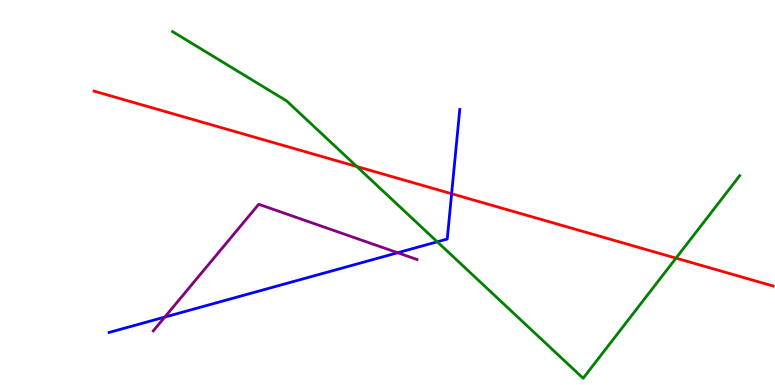[{'lines': ['blue', 'red'], 'intersections': [{'x': 5.83, 'y': 4.97}]}, {'lines': ['green', 'red'], 'intersections': [{'x': 4.6, 'y': 5.68}, {'x': 8.72, 'y': 3.3}]}, {'lines': ['purple', 'red'], 'intersections': []}, {'lines': ['blue', 'green'], 'intersections': [{'x': 5.64, 'y': 3.72}]}, {'lines': ['blue', 'purple'], 'intersections': [{'x': 2.13, 'y': 1.76}, {'x': 5.13, 'y': 3.44}]}, {'lines': ['green', 'purple'], 'intersections': []}]